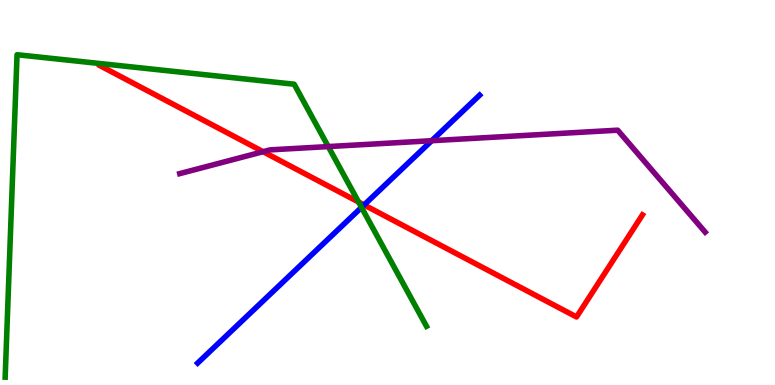[{'lines': ['blue', 'red'], 'intersections': [{'x': 4.7, 'y': 4.68}]}, {'lines': ['green', 'red'], 'intersections': [{'x': 4.63, 'y': 4.75}]}, {'lines': ['purple', 'red'], 'intersections': [{'x': 3.4, 'y': 6.06}]}, {'lines': ['blue', 'green'], 'intersections': [{'x': 4.66, 'y': 4.61}]}, {'lines': ['blue', 'purple'], 'intersections': [{'x': 5.57, 'y': 6.35}]}, {'lines': ['green', 'purple'], 'intersections': [{'x': 4.24, 'y': 6.19}]}]